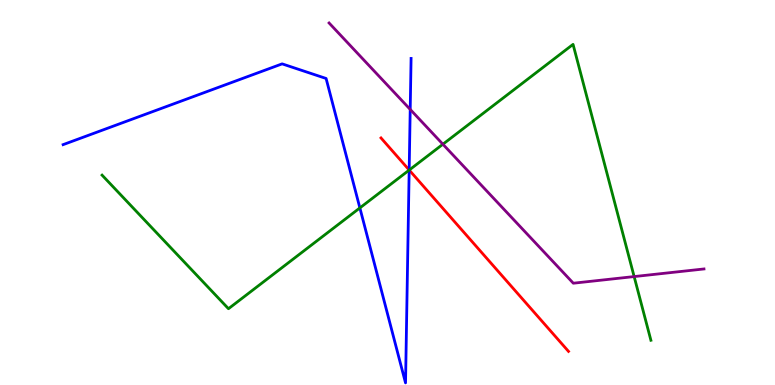[{'lines': ['blue', 'red'], 'intersections': [{'x': 5.28, 'y': 5.58}]}, {'lines': ['green', 'red'], 'intersections': [{'x': 5.28, 'y': 5.58}]}, {'lines': ['purple', 'red'], 'intersections': []}, {'lines': ['blue', 'green'], 'intersections': [{'x': 4.64, 'y': 4.6}, {'x': 5.28, 'y': 5.58}]}, {'lines': ['blue', 'purple'], 'intersections': [{'x': 5.29, 'y': 7.16}]}, {'lines': ['green', 'purple'], 'intersections': [{'x': 5.71, 'y': 6.25}, {'x': 8.18, 'y': 2.82}]}]